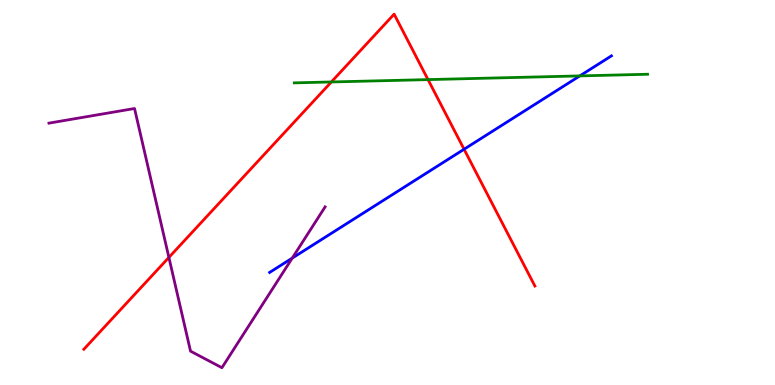[{'lines': ['blue', 'red'], 'intersections': [{'x': 5.99, 'y': 6.12}]}, {'lines': ['green', 'red'], 'intersections': [{'x': 4.28, 'y': 7.87}, {'x': 5.52, 'y': 7.93}]}, {'lines': ['purple', 'red'], 'intersections': [{'x': 2.18, 'y': 3.31}]}, {'lines': ['blue', 'green'], 'intersections': [{'x': 7.48, 'y': 8.03}]}, {'lines': ['blue', 'purple'], 'intersections': [{'x': 3.77, 'y': 3.3}]}, {'lines': ['green', 'purple'], 'intersections': []}]